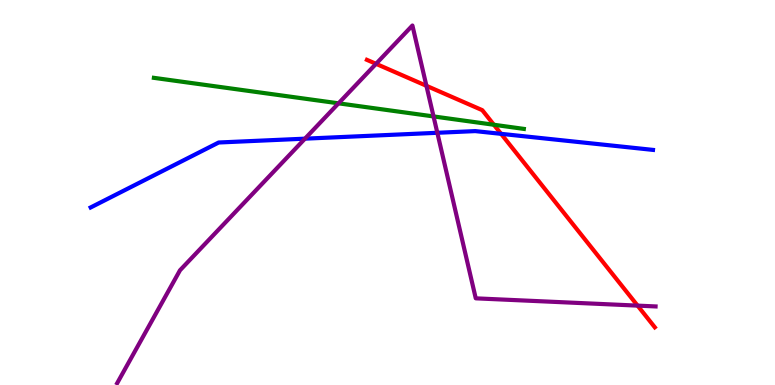[{'lines': ['blue', 'red'], 'intersections': [{'x': 6.47, 'y': 6.52}]}, {'lines': ['green', 'red'], 'intersections': [{'x': 6.37, 'y': 6.76}]}, {'lines': ['purple', 'red'], 'intersections': [{'x': 4.85, 'y': 8.34}, {'x': 5.5, 'y': 7.77}, {'x': 8.23, 'y': 2.06}]}, {'lines': ['blue', 'green'], 'intersections': []}, {'lines': ['blue', 'purple'], 'intersections': [{'x': 3.94, 'y': 6.4}, {'x': 5.64, 'y': 6.55}]}, {'lines': ['green', 'purple'], 'intersections': [{'x': 4.37, 'y': 7.32}, {'x': 5.59, 'y': 6.98}]}]